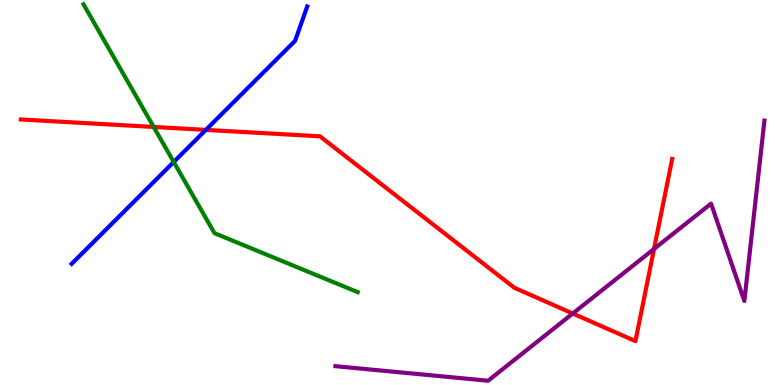[{'lines': ['blue', 'red'], 'intersections': [{'x': 2.66, 'y': 6.63}]}, {'lines': ['green', 'red'], 'intersections': [{'x': 1.98, 'y': 6.7}]}, {'lines': ['purple', 'red'], 'intersections': [{'x': 7.39, 'y': 1.86}, {'x': 8.44, 'y': 3.53}]}, {'lines': ['blue', 'green'], 'intersections': [{'x': 2.24, 'y': 5.79}]}, {'lines': ['blue', 'purple'], 'intersections': []}, {'lines': ['green', 'purple'], 'intersections': []}]